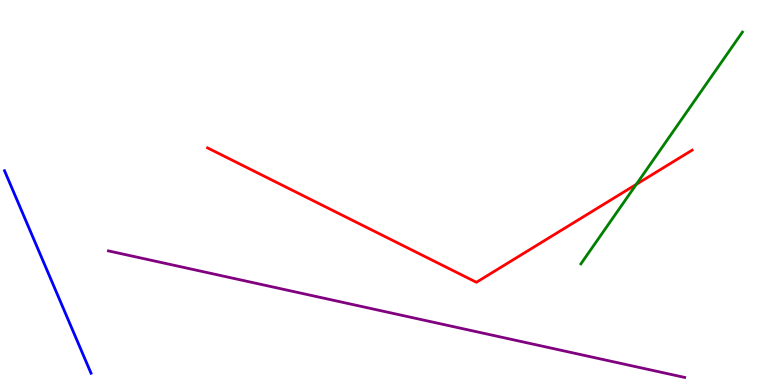[{'lines': ['blue', 'red'], 'intersections': []}, {'lines': ['green', 'red'], 'intersections': [{'x': 8.21, 'y': 5.21}]}, {'lines': ['purple', 'red'], 'intersections': []}, {'lines': ['blue', 'green'], 'intersections': []}, {'lines': ['blue', 'purple'], 'intersections': []}, {'lines': ['green', 'purple'], 'intersections': []}]